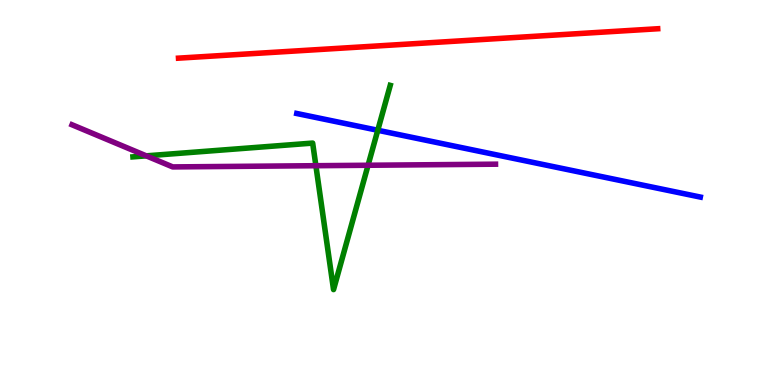[{'lines': ['blue', 'red'], 'intersections': []}, {'lines': ['green', 'red'], 'intersections': []}, {'lines': ['purple', 'red'], 'intersections': []}, {'lines': ['blue', 'green'], 'intersections': [{'x': 4.87, 'y': 6.62}]}, {'lines': ['blue', 'purple'], 'intersections': []}, {'lines': ['green', 'purple'], 'intersections': [{'x': 1.89, 'y': 5.95}, {'x': 4.08, 'y': 5.7}, {'x': 4.75, 'y': 5.71}]}]